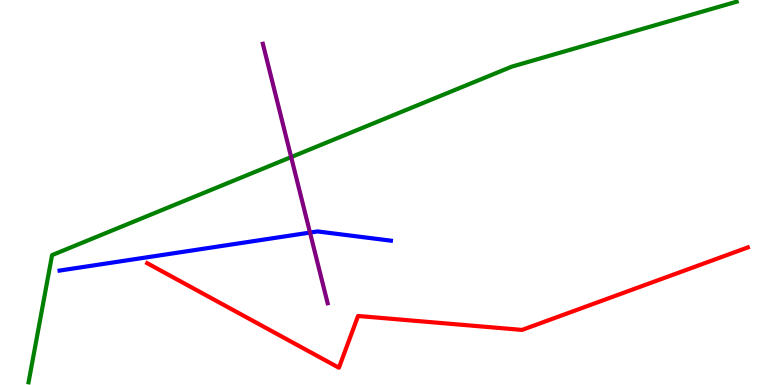[{'lines': ['blue', 'red'], 'intersections': []}, {'lines': ['green', 'red'], 'intersections': []}, {'lines': ['purple', 'red'], 'intersections': []}, {'lines': ['blue', 'green'], 'intersections': []}, {'lines': ['blue', 'purple'], 'intersections': [{'x': 4.0, 'y': 3.96}]}, {'lines': ['green', 'purple'], 'intersections': [{'x': 3.76, 'y': 5.92}]}]